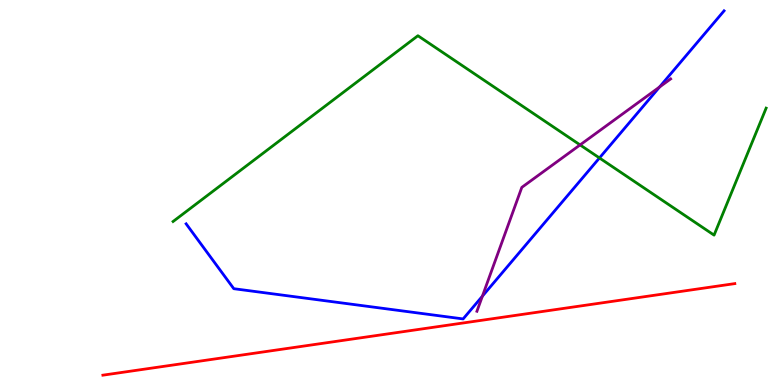[{'lines': ['blue', 'red'], 'intersections': []}, {'lines': ['green', 'red'], 'intersections': []}, {'lines': ['purple', 'red'], 'intersections': []}, {'lines': ['blue', 'green'], 'intersections': [{'x': 7.73, 'y': 5.9}]}, {'lines': ['blue', 'purple'], 'intersections': [{'x': 6.22, 'y': 2.31}, {'x': 8.51, 'y': 7.74}]}, {'lines': ['green', 'purple'], 'intersections': [{'x': 7.48, 'y': 6.24}]}]